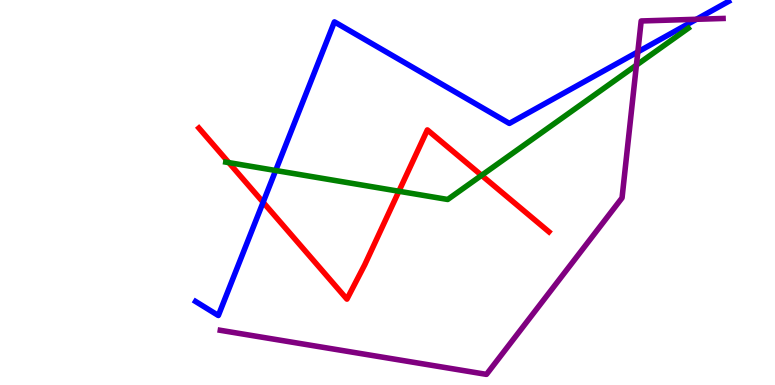[{'lines': ['blue', 'red'], 'intersections': [{'x': 3.4, 'y': 4.75}]}, {'lines': ['green', 'red'], 'intersections': [{'x': 2.95, 'y': 5.78}, {'x': 5.15, 'y': 5.03}, {'x': 6.21, 'y': 5.45}]}, {'lines': ['purple', 'red'], 'intersections': []}, {'lines': ['blue', 'green'], 'intersections': [{'x': 3.56, 'y': 5.57}]}, {'lines': ['blue', 'purple'], 'intersections': [{'x': 8.23, 'y': 8.65}, {'x': 8.99, 'y': 9.5}]}, {'lines': ['green', 'purple'], 'intersections': [{'x': 8.21, 'y': 8.31}]}]